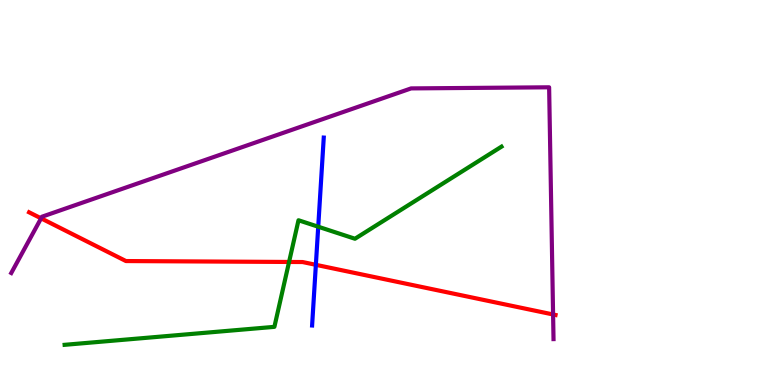[{'lines': ['blue', 'red'], 'intersections': [{'x': 4.08, 'y': 3.12}]}, {'lines': ['green', 'red'], 'intersections': [{'x': 3.73, 'y': 3.2}]}, {'lines': ['purple', 'red'], 'intersections': [{'x': 0.53, 'y': 4.33}, {'x': 7.14, 'y': 1.83}]}, {'lines': ['blue', 'green'], 'intersections': [{'x': 4.11, 'y': 4.11}]}, {'lines': ['blue', 'purple'], 'intersections': []}, {'lines': ['green', 'purple'], 'intersections': []}]